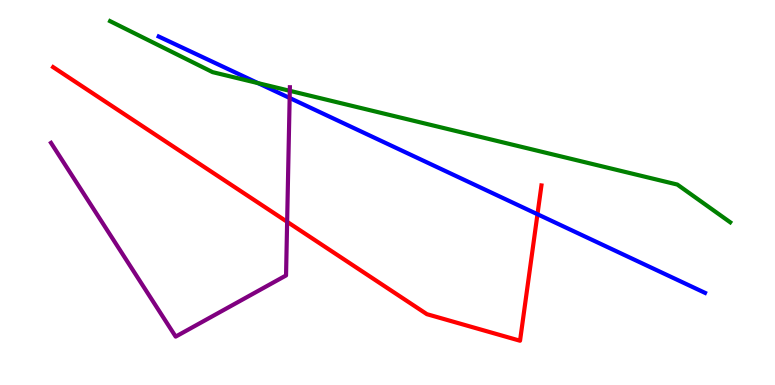[{'lines': ['blue', 'red'], 'intersections': [{'x': 6.94, 'y': 4.44}]}, {'lines': ['green', 'red'], 'intersections': []}, {'lines': ['purple', 'red'], 'intersections': [{'x': 3.7, 'y': 4.24}]}, {'lines': ['blue', 'green'], 'intersections': [{'x': 3.33, 'y': 7.84}]}, {'lines': ['blue', 'purple'], 'intersections': [{'x': 3.74, 'y': 7.46}]}, {'lines': ['green', 'purple'], 'intersections': [{'x': 3.74, 'y': 7.64}]}]